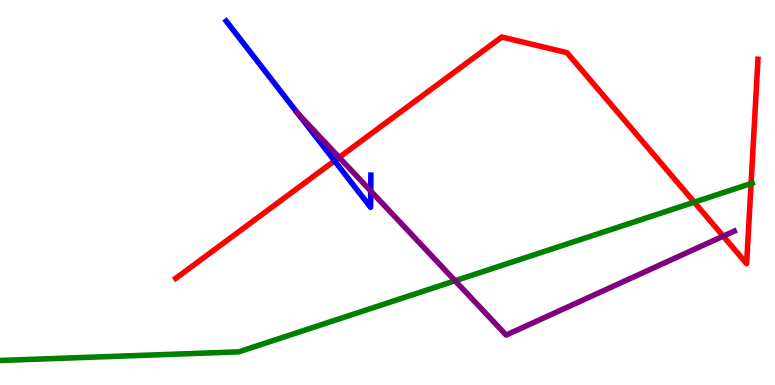[{'lines': ['blue', 'red'], 'intersections': [{'x': 4.32, 'y': 5.82}]}, {'lines': ['green', 'red'], 'intersections': [{'x': 8.96, 'y': 4.75}, {'x': 9.69, 'y': 5.23}]}, {'lines': ['purple', 'red'], 'intersections': [{'x': 4.38, 'y': 5.91}, {'x': 9.33, 'y': 3.87}]}, {'lines': ['blue', 'green'], 'intersections': []}, {'lines': ['blue', 'purple'], 'intersections': [{'x': 3.84, 'y': 7.05}, {'x': 4.78, 'y': 5.04}]}, {'lines': ['green', 'purple'], 'intersections': [{'x': 5.87, 'y': 2.71}]}]